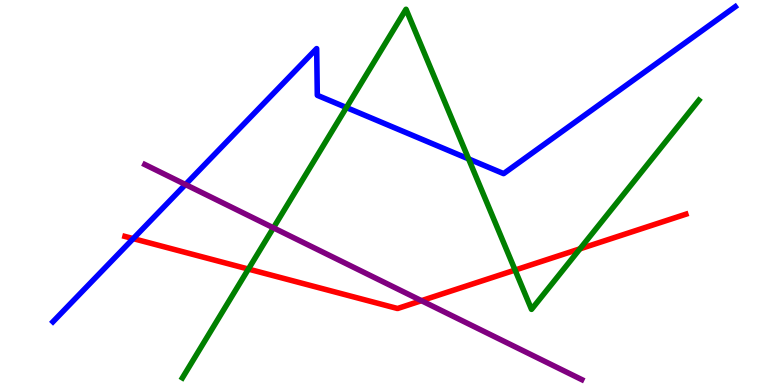[{'lines': ['blue', 'red'], 'intersections': [{'x': 1.72, 'y': 3.8}]}, {'lines': ['green', 'red'], 'intersections': [{'x': 3.21, 'y': 3.01}, {'x': 6.65, 'y': 2.99}, {'x': 7.48, 'y': 3.54}]}, {'lines': ['purple', 'red'], 'intersections': [{'x': 5.44, 'y': 2.19}]}, {'lines': ['blue', 'green'], 'intersections': [{'x': 4.47, 'y': 7.21}, {'x': 6.05, 'y': 5.87}]}, {'lines': ['blue', 'purple'], 'intersections': [{'x': 2.39, 'y': 5.21}]}, {'lines': ['green', 'purple'], 'intersections': [{'x': 3.53, 'y': 4.08}]}]